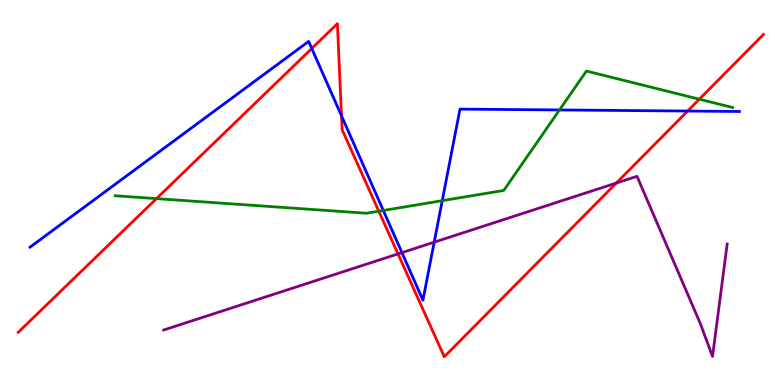[{'lines': ['blue', 'red'], 'intersections': [{'x': 4.02, 'y': 8.74}, {'x': 4.41, 'y': 6.99}, {'x': 8.87, 'y': 7.12}]}, {'lines': ['green', 'red'], 'intersections': [{'x': 2.02, 'y': 4.84}, {'x': 4.89, 'y': 4.51}, {'x': 9.02, 'y': 7.42}]}, {'lines': ['purple', 'red'], 'intersections': [{'x': 5.14, 'y': 3.4}, {'x': 7.95, 'y': 5.25}]}, {'lines': ['blue', 'green'], 'intersections': [{'x': 4.95, 'y': 4.53}, {'x': 5.71, 'y': 4.79}, {'x': 7.22, 'y': 7.14}]}, {'lines': ['blue', 'purple'], 'intersections': [{'x': 5.19, 'y': 3.44}, {'x': 5.6, 'y': 3.71}]}, {'lines': ['green', 'purple'], 'intersections': []}]